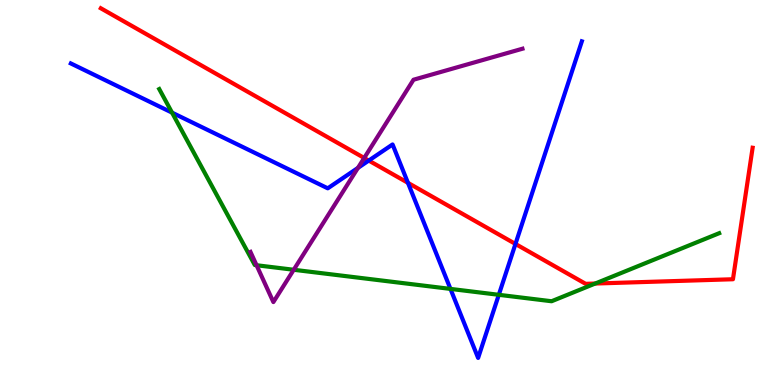[{'lines': ['blue', 'red'], 'intersections': [{'x': 4.76, 'y': 5.83}, {'x': 5.26, 'y': 5.25}, {'x': 6.65, 'y': 3.66}]}, {'lines': ['green', 'red'], 'intersections': [{'x': 7.68, 'y': 2.64}]}, {'lines': ['purple', 'red'], 'intersections': [{'x': 4.7, 'y': 5.9}]}, {'lines': ['blue', 'green'], 'intersections': [{'x': 2.22, 'y': 7.07}, {'x': 5.81, 'y': 2.5}, {'x': 6.44, 'y': 2.34}]}, {'lines': ['blue', 'purple'], 'intersections': [{'x': 4.62, 'y': 5.64}]}, {'lines': ['green', 'purple'], 'intersections': [{'x': 3.31, 'y': 3.11}, {'x': 3.79, 'y': 2.99}]}]